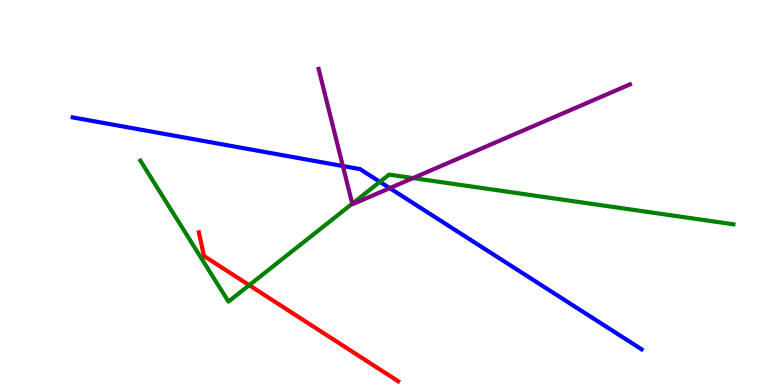[{'lines': ['blue', 'red'], 'intersections': []}, {'lines': ['green', 'red'], 'intersections': [{'x': 3.22, 'y': 2.59}]}, {'lines': ['purple', 'red'], 'intersections': []}, {'lines': ['blue', 'green'], 'intersections': [{'x': 4.9, 'y': 5.28}]}, {'lines': ['blue', 'purple'], 'intersections': [{'x': 4.42, 'y': 5.69}, {'x': 5.03, 'y': 5.11}]}, {'lines': ['green', 'purple'], 'intersections': [{'x': 4.55, 'y': 4.71}, {'x': 5.33, 'y': 5.37}]}]